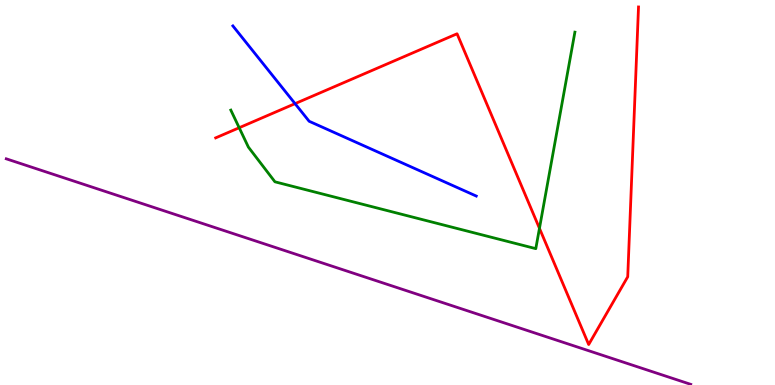[{'lines': ['blue', 'red'], 'intersections': [{'x': 3.81, 'y': 7.31}]}, {'lines': ['green', 'red'], 'intersections': [{'x': 3.09, 'y': 6.68}, {'x': 6.96, 'y': 4.07}]}, {'lines': ['purple', 'red'], 'intersections': []}, {'lines': ['blue', 'green'], 'intersections': []}, {'lines': ['blue', 'purple'], 'intersections': []}, {'lines': ['green', 'purple'], 'intersections': []}]